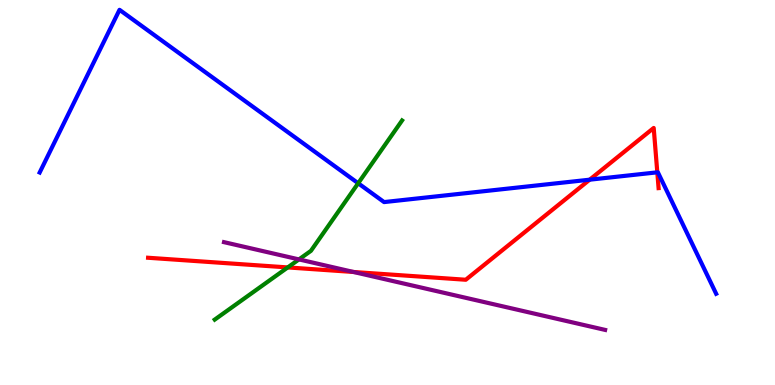[{'lines': ['blue', 'red'], 'intersections': [{'x': 7.61, 'y': 5.33}, {'x': 8.48, 'y': 5.52}]}, {'lines': ['green', 'red'], 'intersections': [{'x': 3.71, 'y': 3.05}]}, {'lines': ['purple', 'red'], 'intersections': [{'x': 4.56, 'y': 2.94}]}, {'lines': ['blue', 'green'], 'intersections': [{'x': 4.62, 'y': 5.24}]}, {'lines': ['blue', 'purple'], 'intersections': []}, {'lines': ['green', 'purple'], 'intersections': [{'x': 3.86, 'y': 3.26}]}]